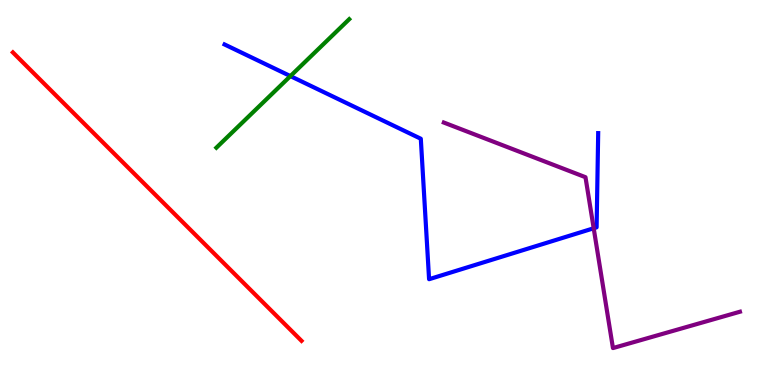[{'lines': ['blue', 'red'], 'intersections': []}, {'lines': ['green', 'red'], 'intersections': []}, {'lines': ['purple', 'red'], 'intersections': []}, {'lines': ['blue', 'green'], 'intersections': [{'x': 3.75, 'y': 8.02}]}, {'lines': ['blue', 'purple'], 'intersections': [{'x': 7.66, 'y': 4.07}]}, {'lines': ['green', 'purple'], 'intersections': []}]